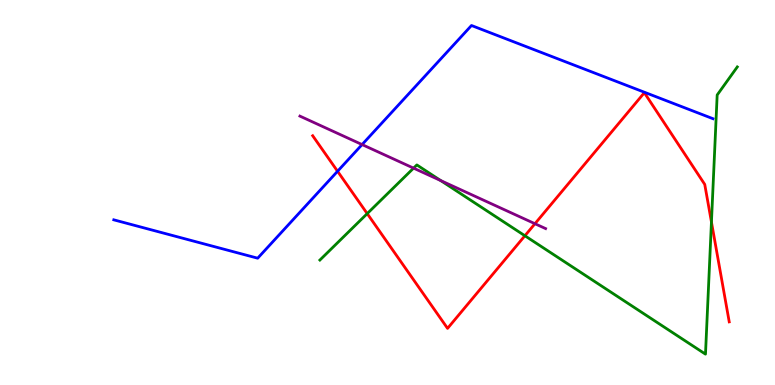[{'lines': ['blue', 'red'], 'intersections': [{'x': 4.36, 'y': 5.55}]}, {'lines': ['green', 'red'], 'intersections': [{'x': 4.74, 'y': 4.45}, {'x': 6.77, 'y': 3.88}, {'x': 9.18, 'y': 4.23}]}, {'lines': ['purple', 'red'], 'intersections': [{'x': 6.9, 'y': 4.19}]}, {'lines': ['blue', 'green'], 'intersections': []}, {'lines': ['blue', 'purple'], 'intersections': [{'x': 4.67, 'y': 6.24}]}, {'lines': ['green', 'purple'], 'intersections': [{'x': 5.34, 'y': 5.63}, {'x': 5.69, 'y': 5.31}]}]